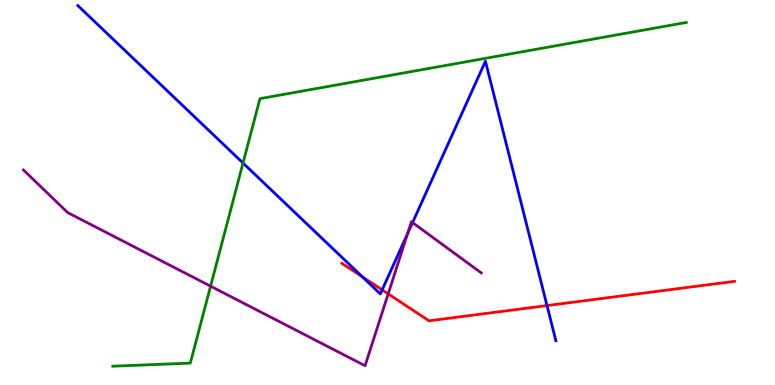[{'lines': ['blue', 'red'], 'intersections': [{'x': 4.68, 'y': 2.81}, {'x': 4.93, 'y': 2.47}, {'x': 7.06, 'y': 2.06}]}, {'lines': ['green', 'red'], 'intersections': []}, {'lines': ['purple', 'red'], 'intersections': [{'x': 5.01, 'y': 2.37}]}, {'lines': ['blue', 'green'], 'intersections': [{'x': 3.14, 'y': 5.77}]}, {'lines': ['blue', 'purple'], 'intersections': [{'x': 5.26, 'y': 3.93}, {'x': 5.32, 'y': 4.22}]}, {'lines': ['green', 'purple'], 'intersections': [{'x': 2.72, 'y': 2.57}]}]